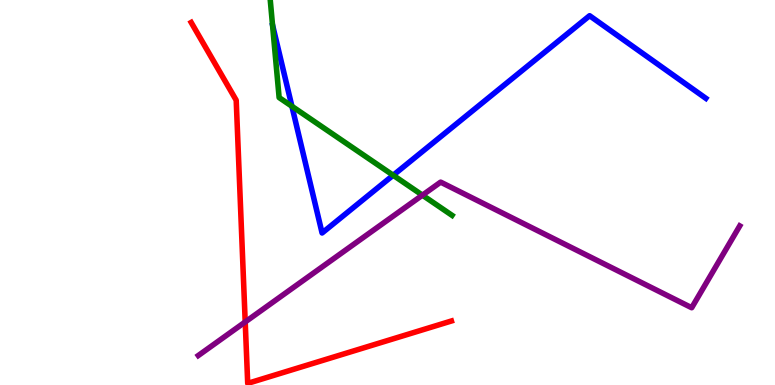[{'lines': ['blue', 'red'], 'intersections': []}, {'lines': ['green', 'red'], 'intersections': []}, {'lines': ['purple', 'red'], 'intersections': [{'x': 3.16, 'y': 1.64}]}, {'lines': ['blue', 'green'], 'intersections': [{'x': 3.77, 'y': 7.24}, {'x': 5.07, 'y': 5.45}]}, {'lines': ['blue', 'purple'], 'intersections': []}, {'lines': ['green', 'purple'], 'intersections': [{'x': 5.45, 'y': 4.93}]}]